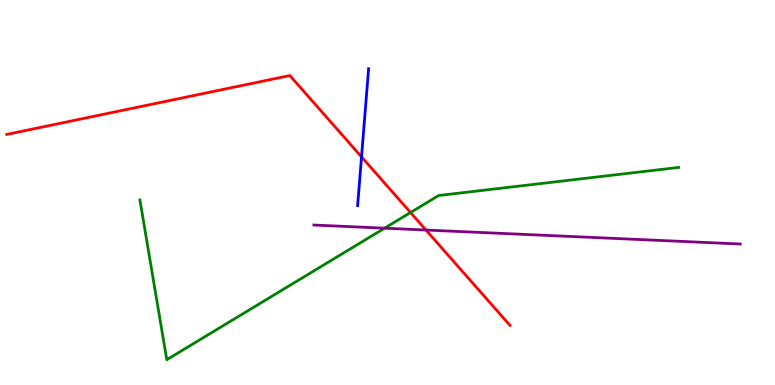[{'lines': ['blue', 'red'], 'intersections': [{'x': 4.66, 'y': 5.92}]}, {'lines': ['green', 'red'], 'intersections': [{'x': 5.3, 'y': 4.48}]}, {'lines': ['purple', 'red'], 'intersections': [{'x': 5.5, 'y': 4.03}]}, {'lines': ['blue', 'green'], 'intersections': []}, {'lines': ['blue', 'purple'], 'intersections': []}, {'lines': ['green', 'purple'], 'intersections': [{'x': 4.96, 'y': 4.07}]}]